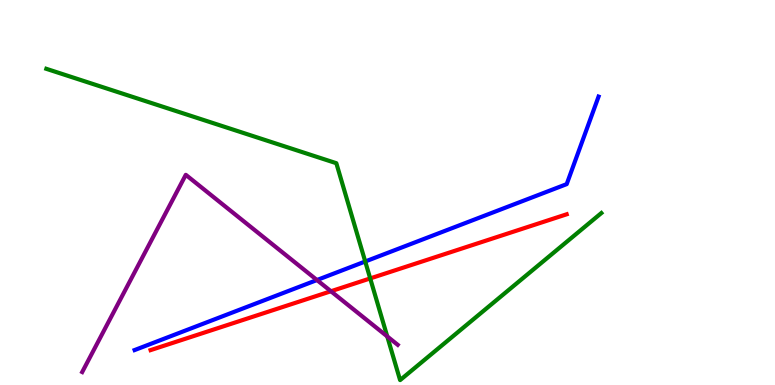[{'lines': ['blue', 'red'], 'intersections': []}, {'lines': ['green', 'red'], 'intersections': [{'x': 4.78, 'y': 2.77}]}, {'lines': ['purple', 'red'], 'intersections': [{'x': 4.27, 'y': 2.44}]}, {'lines': ['blue', 'green'], 'intersections': [{'x': 4.71, 'y': 3.21}]}, {'lines': ['blue', 'purple'], 'intersections': [{'x': 4.09, 'y': 2.73}]}, {'lines': ['green', 'purple'], 'intersections': [{'x': 5.0, 'y': 1.26}]}]